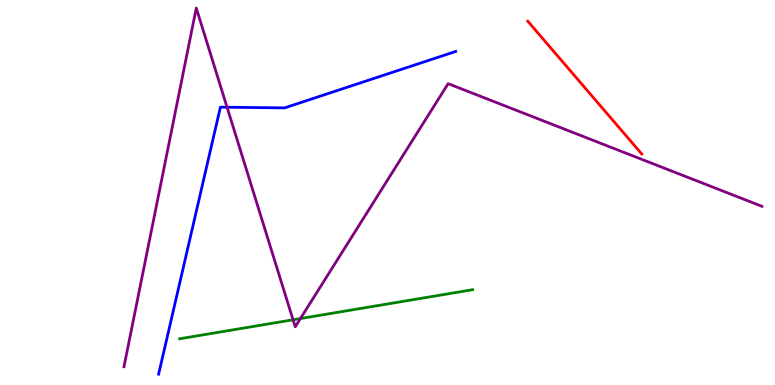[{'lines': ['blue', 'red'], 'intersections': []}, {'lines': ['green', 'red'], 'intersections': []}, {'lines': ['purple', 'red'], 'intersections': []}, {'lines': ['blue', 'green'], 'intersections': []}, {'lines': ['blue', 'purple'], 'intersections': [{'x': 2.93, 'y': 7.21}]}, {'lines': ['green', 'purple'], 'intersections': [{'x': 3.78, 'y': 1.69}, {'x': 3.88, 'y': 1.73}]}]